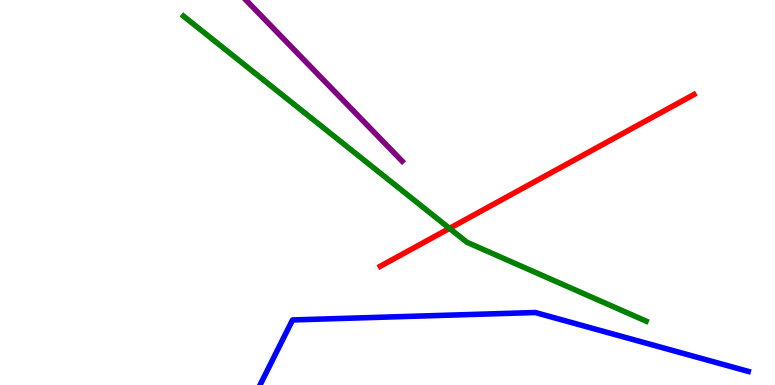[{'lines': ['blue', 'red'], 'intersections': []}, {'lines': ['green', 'red'], 'intersections': [{'x': 5.8, 'y': 4.07}]}, {'lines': ['purple', 'red'], 'intersections': []}, {'lines': ['blue', 'green'], 'intersections': []}, {'lines': ['blue', 'purple'], 'intersections': []}, {'lines': ['green', 'purple'], 'intersections': []}]